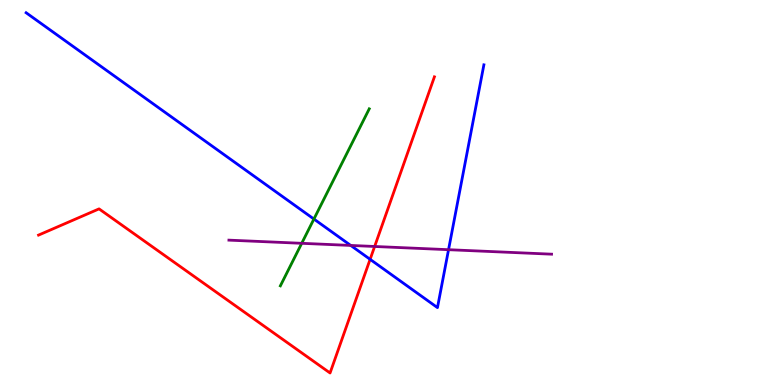[{'lines': ['blue', 'red'], 'intersections': [{'x': 4.78, 'y': 3.26}]}, {'lines': ['green', 'red'], 'intersections': []}, {'lines': ['purple', 'red'], 'intersections': [{'x': 4.83, 'y': 3.6}]}, {'lines': ['blue', 'green'], 'intersections': [{'x': 4.05, 'y': 4.31}]}, {'lines': ['blue', 'purple'], 'intersections': [{'x': 4.53, 'y': 3.62}, {'x': 5.79, 'y': 3.51}]}, {'lines': ['green', 'purple'], 'intersections': [{'x': 3.89, 'y': 3.68}]}]